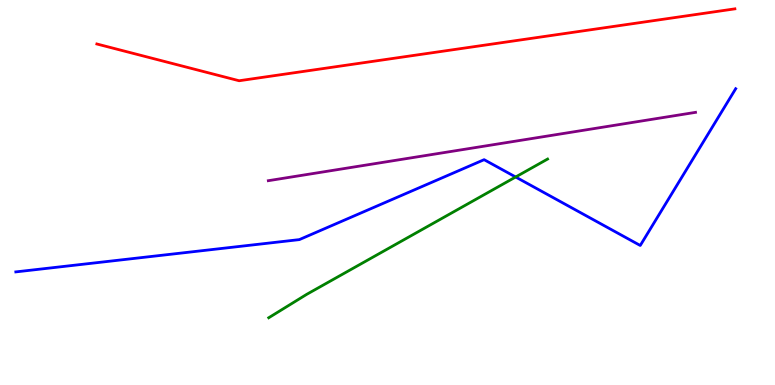[{'lines': ['blue', 'red'], 'intersections': []}, {'lines': ['green', 'red'], 'intersections': []}, {'lines': ['purple', 'red'], 'intersections': []}, {'lines': ['blue', 'green'], 'intersections': [{'x': 6.65, 'y': 5.4}]}, {'lines': ['blue', 'purple'], 'intersections': []}, {'lines': ['green', 'purple'], 'intersections': []}]